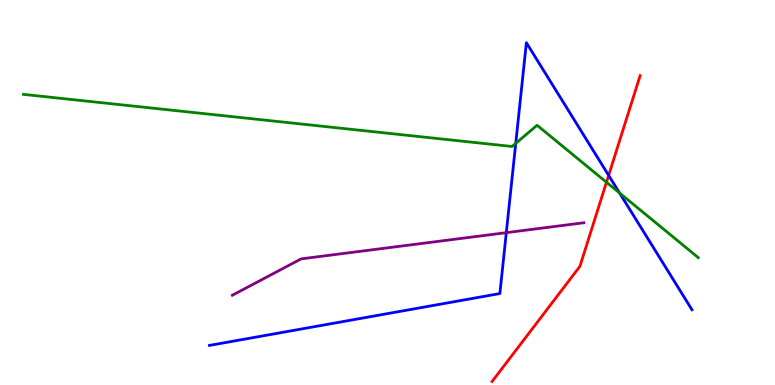[{'lines': ['blue', 'red'], 'intersections': [{'x': 7.85, 'y': 5.45}]}, {'lines': ['green', 'red'], 'intersections': [{'x': 7.83, 'y': 5.27}]}, {'lines': ['purple', 'red'], 'intersections': []}, {'lines': ['blue', 'green'], 'intersections': [{'x': 6.65, 'y': 6.28}, {'x': 7.99, 'y': 4.99}]}, {'lines': ['blue', 'purple'], 'intersections': [{'x': 6.53, 'y': 3.96}]}, {'lines': ['green', 'purple'], 'intersections': []}]